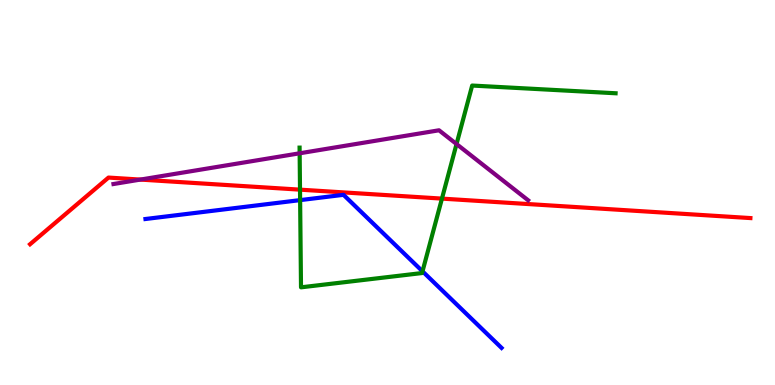[{'lines': ['blue', 'red'], 'intersections': []}, {'lines': ['green', 'red'], 'intersections': [{'x': 3.87, 'y': 5.07}, {'x': 5.7, 'y': 4.84}]}, {'lines': ['purple', 'red'], 'intersections': [{'x': 1.81, 'y': 5.34}]}, {'lines': ['blue', 'green'], 'intersections': [{'x': 3.87, 'y': 4.8}, {'x': 5.45, 'y': 2.95}]}, {'lines': ['blue', 'purple'], 'intersections': []}, {'lines': ['green', 'purple'], 'intersections': [{'x': 3.87, 'y': 6.02}, {'x': 5.89, 'y': 6.26}]}]